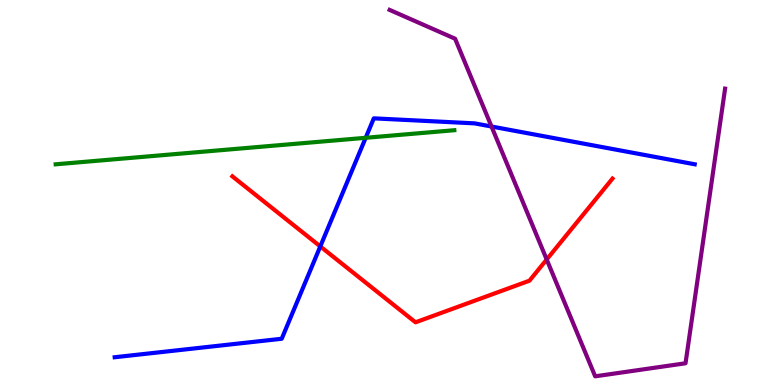[{'lines': ['blue', 'red'], 'intersections': [{'x': 4.13, 'y': 3.6}]}, {'lines': ['green', 'red'], 'intersections': []}, {'lines': ['purple', 'red'], 'intersections': [{'x': 7.05, 'y': 3.26}]}, {'lines': ['blue', 'green'], 'intersections': [{'x': 4.72, 'y': 6.42}]}, {'lines': ['blue', 'purple'], 'intersections': [{'x': 6.34, 'y': 6.71}]}, {'lines': ['green', 'purple'], 'intersections': []}]